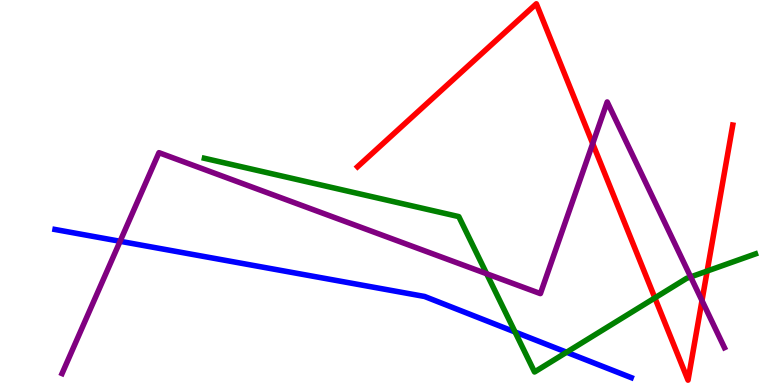[{'lines': ['blue', 'red'], 'intersections': []}, {'lines': ['green', 'red'], 'intersections': [{'x': 8.45, 'y': 2.26}, {'x': 9.12, 'y': 2.96}]}, {'lines': ['purple', 'red'], 'intersections': [{'x': 7.65, 'y': 6.27}, {'x': 9.06, 'y': 2.19}]}, {'lines': ['blue', 'green'], 'intersections': [{'x': 6.65, 'y': 1.38}, {'x': 7.31, 'y': 0.851}]}, {'lines': ['blue', 'purple'], 'intersections': [{'x': 1.55, 'y': 3.73}]}, {'lines': ['green', 'purple'], 'intersections': [{'x': 6.28, 'y': 2.89}, {'x': 8.91, 'y': 2.81}]}]